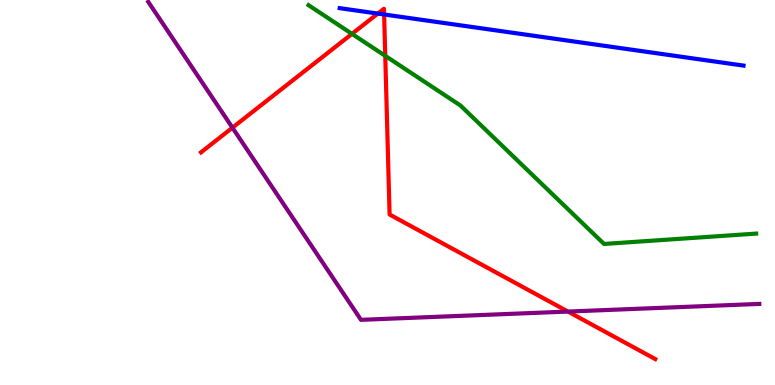[{'lines': ['blue', 'red'], 'intersections': [{'x': 4.88, 'y': 9.65}, {'x': 4.96, 'y': 9.62}]}, {'lines': ['green', 'red'], 'intersections': [{'x': 4.54, 'y': 9.12}, {'x': 4.97, 'y': 8.55}]}, {'lines': ['purple', 'red'], 'intersections': [{'x': 3.0, 'y': 6.68}, {'x': 7.33, 'y': 1.91}]}, {'lines': ['blue', 'green'], 'intersections': []}, {'lines': ['blue', 'purple'], 'intersections': []}, {'lines': ['green', 'purple'], 'intersections': []}]